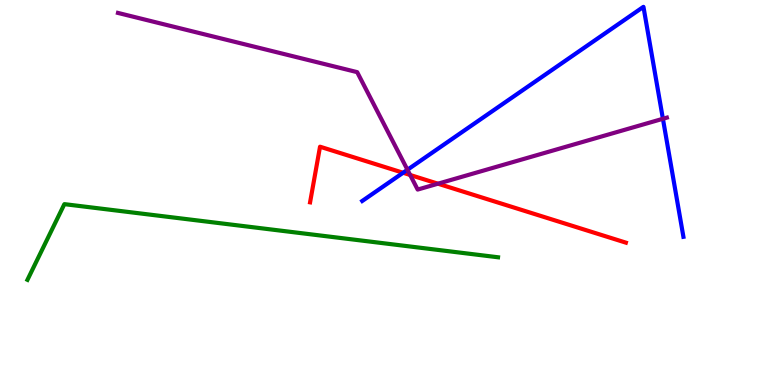[{'lines': ['blue', 'red'], 'intersections': [{'x': 5.2, 'y': 5.51}]}, {'lines': ['green', 'red'], 'intersections': []}, {'lines': ['purple', 'red'], 'intersections': [{'x': 5.29, 'y': 5.46}, {'x': 5.65, 'y': 5.23}]}, {'lines': ['blue', 'green'], 'intersections': []}, {'lines': ['blue', 'purple'], 'intersections': [{'x': 5.26, 'y': 5.59}, {'x': 8.55, 'y': 6.91}]}, {'lines': ['green', 'purple'], 'intersections': []}]